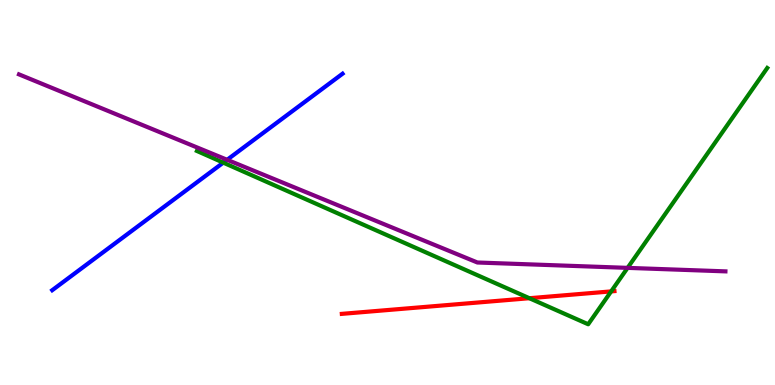[{'lines': ['blue', 'red'], 'intersections': []}, {'lines': ['green', 'red'], 'intersections': [{'x': 6.83, 'y': 2.25}, {'x': 7.89, 'y': 2.43}]}, {'lines': ['purple', 'red'], 'intersections': []}, {'lines': ['blue', 'green'], 'intersections': [{'x': 2.88, 'y': 5.78}]}, {'lines': ['blue', 'purple'], 'intersections': [{'x': 2.93, 'y': 5.85}]}, {'lines': ['green', 'purple'], 'intersections': [{'x': 8.1, 'y': 3.04}]}]